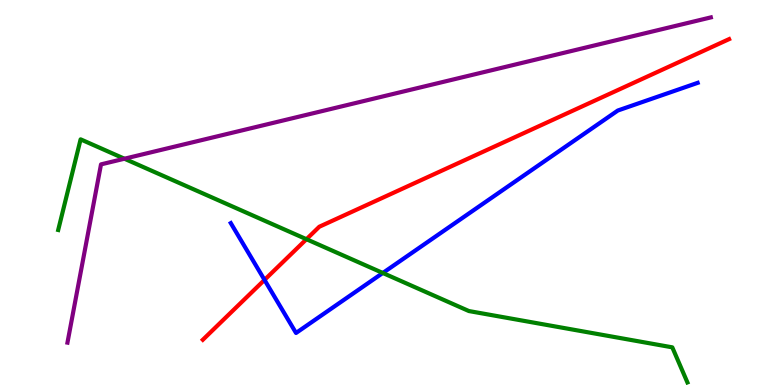[{'lines': ['blue', 'red'], 'intersections': [{'x': 3.41, 'y': 2.73}]}, {'lines': ['green', 'red'], 'intersections': [{'x': 3.95, 'y': 3.79}]}, {'lines': ['purple', 'red'], 'intersections': []}, {'lines': ['blue', 'green'], 'intersections': [{'x': 4.94, 'y': 2.91}]}, {'lines': ['blue', 'purple'], 'intersections': []}, {'lines': ['green', 'purple'], 'intersections': [{'x': 1.61, 'y': 5.88}]}]